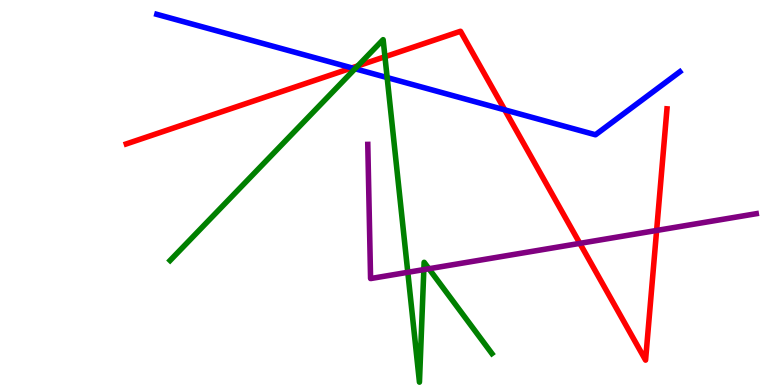[{'lines': ['blue', 'red'], 'intersections': [{'x': 4.54, 'y': 8.24}, {'x': 6.51, 'y': 7.15}]}, {'lines': ['green', 'red'], 'intersections': [{'x': 4.62, 'y': 8.29}, {'x': 4.97, 'y': 8.53}]}, {'lines': ['purple', 'red'], 'intersections': [{'x': 7.48, 'y': 3.68}, {'x': 8.47, 'y': 4.01}]}, {'lines': ['blue', 'green'], 'intersections': [{'x': 4.58, 'y': 8.21}, {'x': 5.0, 'y': 7.99}]}, {'lines': ['blue', 'purple'], 'intersections': []}, {'lines': ['green', 'purple'], 'intersections': [{'x': 5.26, 'y': 2.93}, {'x': 5.47, 'y': 3.0}, {'x': 5.53, 'y': 3.02}]}]